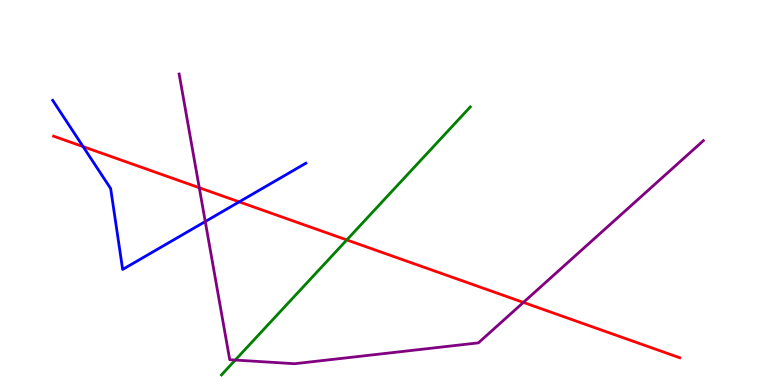[{'lines': ['blue', 'red'], 'intersections': [{'x': 1.07, 'y': 6.19}, {'x': 3.09, 'y': 4.76}]}, {'lines': ['green', 'red'], 'intersections': [{'x': 4.47, 'y': 3.77}]}, {'lines': ['purple', 'red'], 'intersections': [{'x': 2.57, 'y': 5.12}, {'x': 6.75, 'y': 2.15}]}, {'lines': ['blue', 'green'], 'intersections': []}, {'lines': ['blue', 'purple'], 'intersections': [{'x': 2.65, 'y': 4.25}]}, {'lines': ['green', 'purple'], 'intersections': [{'x': 3.04, 'y': 0.648}]}]